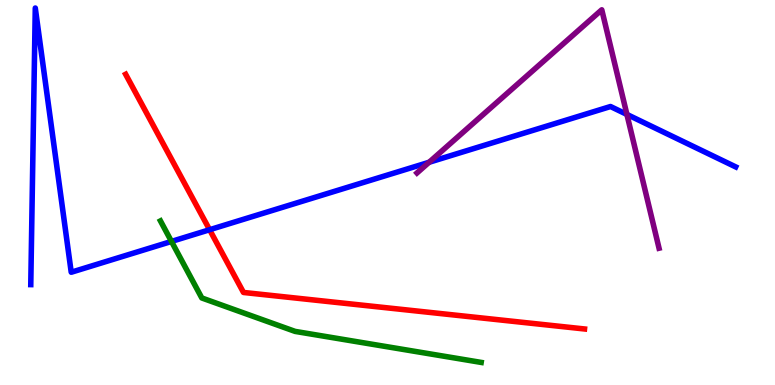[{'lines': ['blue', 'red'], 'intersections': [{'x': 2.7, 'y': 4.03}]}, {'lines': ['green', 'red'], 'intersections': []}, {'lines': ['purple', 'red'], 'intersections': []}, {'lines': ['blue', 'green'], 'intersections': [{'x': 2.21, 'y': 3.73}]}, {'lines': ['blue', 'purple'], 'intersections': [{'x': 5.54, 'y': 5.78}, {'x': 8.09, 'y': 7.03}]}, {'lines': ['green', 'purple'], 'intersections': []}]